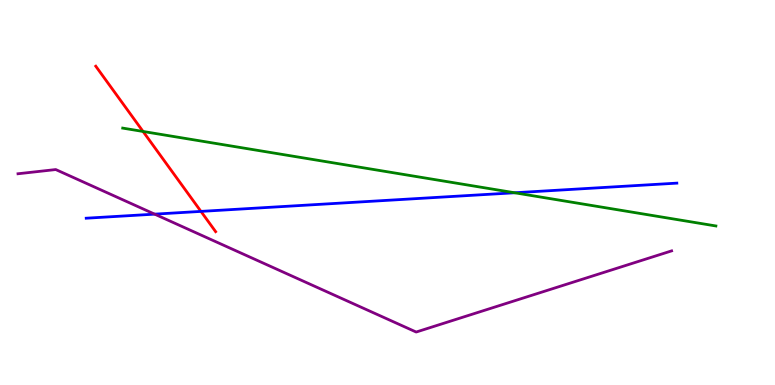[{'lines': ['blue', 'red'], 'intersections': [{'x': 2.59, 'y': 4.51}]}, {'lines': ['green', 'red'], 'intersections': [{'x': 1.85, 'y': 6.59}]}, {'lines': ['purple', 'red'], 'intersections': []}, {'lines': ['blue', 'green'], 'intersections': [{'x': 6.64, 'y': 4.99}]}, {'lines': ['blue', 'purple'], 'intersections': [{'x': 2.0, 'y': 4.44}]}, {'lines': ['green', 'purple'], 'intersections': []}]